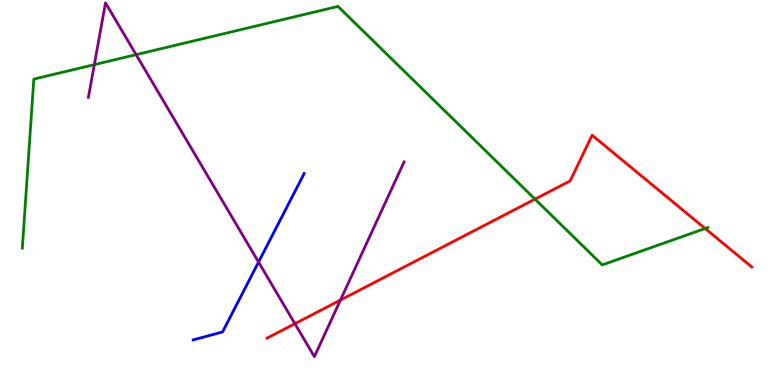[{'lines': ['blue', 'red'], 'intersections': []}, {'lines': ['green', 'red'], 'intersections': [{'x': 6.9, 'y': 4.83}, {'x': 9.1, 'y': 4.07}]}, {'lines': ['purple', 'red'], 'intersections': [{'x': 3.81, 'y': 1.59}, {'x': 4.39, 'y': 2.21}]}, {'lines': ['blue', 'green'], 'intersections': []}, {'lines': ['blue', 'purple'], 'intersections': [{'x': 3.34, 'y': 3.19}]}, {'lines': ['green', 'purple'], 'intersections': [{'x': 1.22, 'y': 8.32}, {'x': 1.76, 'y': 8.58}]}]